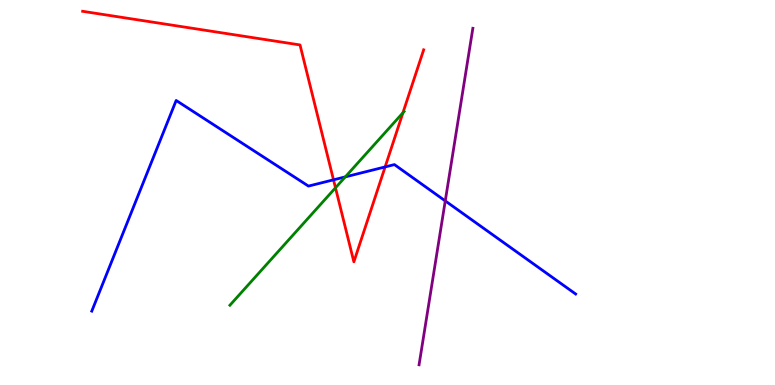[{'lines': ['blue', 'red'], 'intersections': [{'x': 4.3, 'y': 5.33}, {'x': 4.97, 'y': 5.66}]}, {'lines': ['green', 'red'], 'intersections': [{'x': 4.33, 'y': 5.12}, {'x': 5.2, 'y': 7.07}]}, {'lines': ['purple', 'red'], 'intersections': []}, {'lines': ['blue', 'green'], 'intersections': [{'x': 4.46, 'y': 5.41}]}, {'lines': ['blue', 'purple'], 'intersections': [{'x': 5.75, 'y': 4.78}]}, {'lines': ['green', 'purple'], 'intersections': []}]